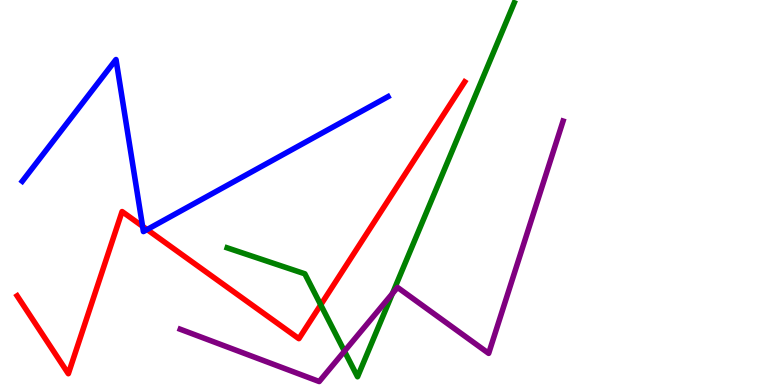[{'lines': ['blue', 'red'], 'intersections': [{'x': 1.84, 'y': 4.12}, {'x': 1.9, 'y': 4.04}]}, {'lines': ['green', 'red'], 'intersections': [{'x': 4.14, 'y': 2.08}]}, {'lines': ['purple', 'red'], 'intersections': []}, {'lines': ['blue', 'green'], 'intersections': []}, {'lines': ['blue', 'purple'], 'intersections': []}, {'lines': ['green', 'purple'], 'intersections': [{'x': 4.44, 'y': 0.878}, {'x': 5.06, 'y': 2.37}]}]